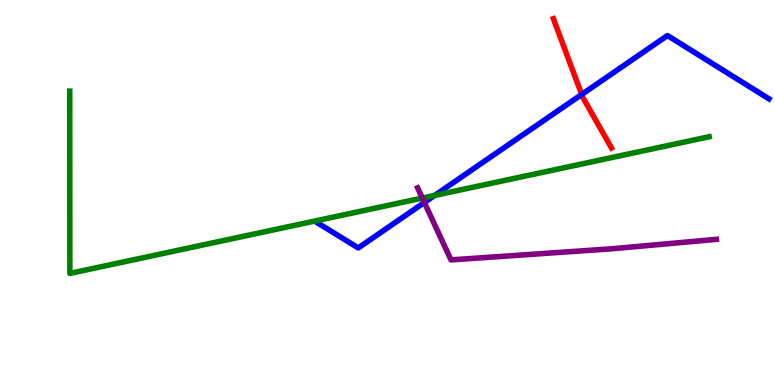[{'lines': ['blue', 'red'], 'intersections': [{'x': 7.51, 'y': 7.55}]}, {'lines': ['green', 'red'], 'intersections': []}, {'lines': ['purple', 'red'], 'intersections': []}, {'lines': ['blue', 'green'], 'intersections': [{'x': 5.61, 'y': 4.92}]}, {'lines': ['blue', 'purple'], 'intersections': [{'x': 5.48, 'y': 4.74}]}, {'lines': ['green', 'purple'], 'intersections': [{'x': 5.45, 'y': 4.86}]}]